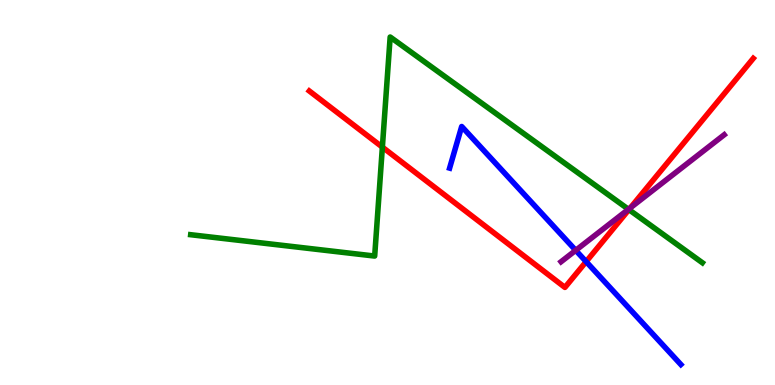[{'lines': ['blue', 'red'], 'intersections': [{'x': 7.56, 'y': 3.2}]}, {'lines': ['green', 'red'], 'intersections': [{'x': 4.93, 'y': 6.18}, {'x': 8.11, 'y': 4.56}]}, {'lines': ['purple', 'red'], 'intersections': [{'x': 8.13, 'y': 4.6}]}, {'lines': ['blue', 'green'], 'intersections': []}, {'lines': ['blue', 'purple'], 'intersections': [{'x': 7.43, 'y': 3.5}]}, {'lines': ['green', 'purple'], 'intersections': [{'x': 8.11, 'y': 4.56}]}]